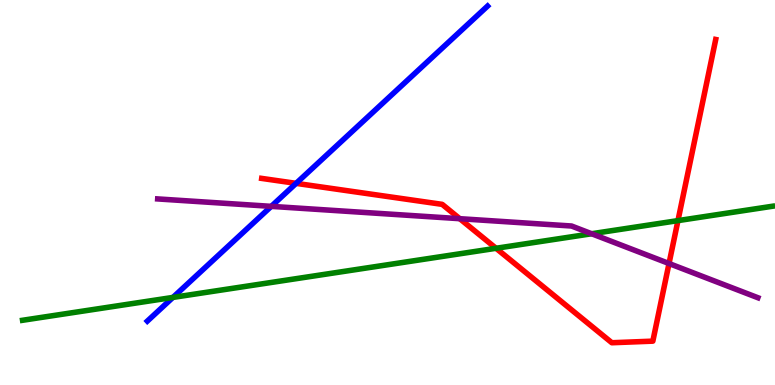[{'lines': ['blue', 'red'], 'intersections': [{'x': 3.82, 'y': 5.24}]}, {'lines': ['green', 'red'], 'intersections': [{'x': 6.4, 'y': 3.55}, {'x': 8.75, 'y': 4.27}]}, {'lines': ['purple', 'red'], 'intersections': [{'x': 5.93, 'y': 4.32}, {'x': 8.63, 'y': 3.16}]}, {'lines': ['blue', 'green'], 'intersections': [{'x': 2.23, 'y': 2.27}]}, {'lines': ['blue', 'purple'], 'intersections': [{'x': 3.5, 'y': 4.64}]}, {'lines': ['green', 'purple'], 'intersections': [{'x': 7.63, 'y': 3.93}]}]